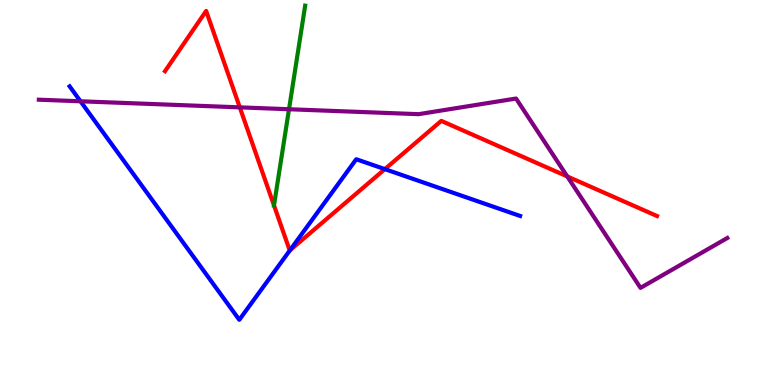[{'lines': ['blue', 'red'], 'intersections': [{'x': 3.74, 'y': 3.5}, {'x': 4.97, 'y': 5.61}]}, {'lines': ['green', 'red'], 'intersections': [{'x': 3.54, 'y': 4.67}]}, {'lines': ['purple', 'red'], 'intersections': [{'x': 3.09, 'y': 7.21}, {'x': 7.32, 'y': 5.42}]}, {'lines': ['blue', 'green'], 'intersections': []}, {'lines': ['blue', 'purple'], 'intersections': [{'x': 1.04, 'y': 7.37}]}, {'lines': ['green', 'purple'], 'intersections': [{'x': 3.73, 'y': 7.16}]}]